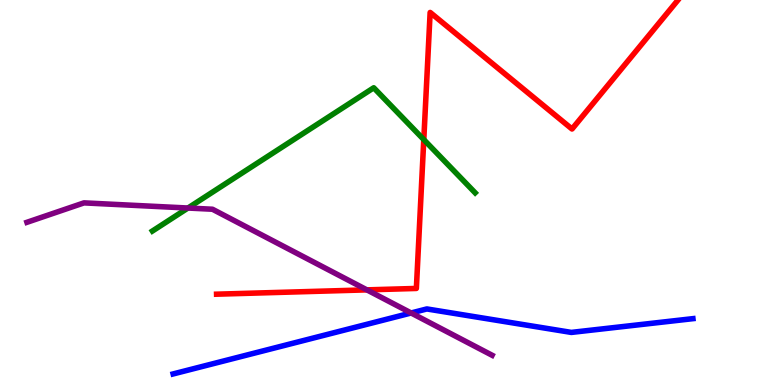[{'lines': ['blue', 'red'], 'intersections': []}, {'lines': ['green', 'red'], 'intersections': [{'x': 5.47, 'y': 6.37}]}, {'lines': ['purple', 'red'], 'intersections': [{'x': 4.73, 'y': 2.47}]}, {'lines': ['blue', 'green'], 'intersections': []}, {'lines': ['blue', 'purple'], 'intersections': [{'x': 5.3, 'y': 1.87}]}, {'lines': ['green', 'purple'], 'intersections': [{'x': 2.43, 'y': 4.6}]}]